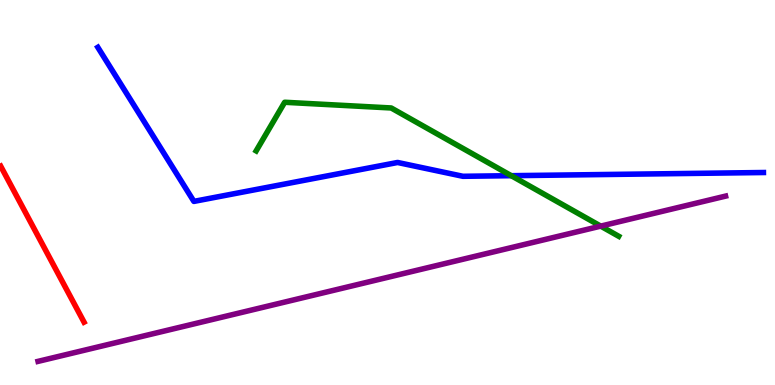[{'lines': ['blue', 'red'], 'intersections': []}, {'lines': ['green', 'red'], 'intersections': []}, {'lines': ['purple', 'red'], 'intersections': []}, {'lines': ['blue', 'green'], 'intersections': [{'x': 6.6, 'y': 5.44}]}, {'lines': ['blue', 'purple'], 'intersections': []}, {'lines': ['green', 'purple'], 'intersections': [{'x': 7.75, 'y': 4.13}]}]